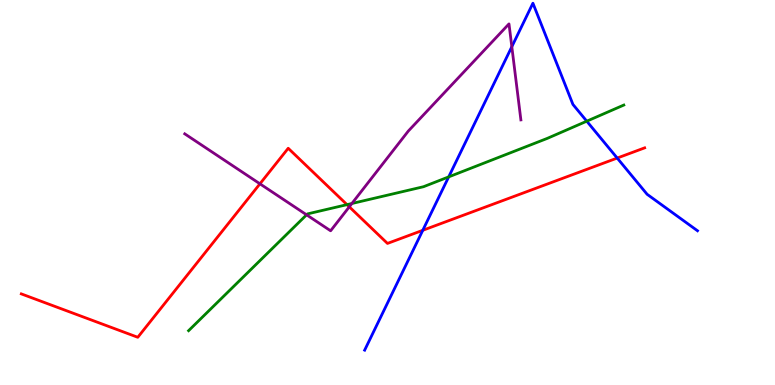[{'lines': ['blue', 'red'], 'intersections': [{'x': 5.46, 'y': 4.02}, {'x': 7.96, 'y': 5.89}]}, {'lines': ['green', 'red'], 'intersections': [{'x': 4.48, 'y': 4.68}]}, {'lines': ['purple', 'red'], 'intersections': [{'x': 3.35, 'y': 5.23}, {'x': 4.51, 'y': 4.63}]}, {'lines': ['blue', 'green'], 'intersections': [{'x': 5.79, 'y': 5.41}, {'x': 7.57, 'y': 6.85}]}, {'lines': ['blue', 'purple'], 'intersections': [{'x': 6.6, 'y': 8.79}]}, {'lines': ['green', 'purple'], 'intersections': [{'x': 3.96, 'y': 4.42}, {'x': 4.54, 'y': 4.71}]}]